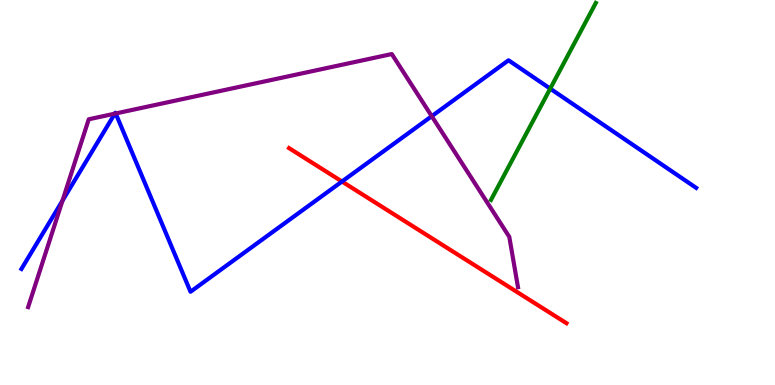[{'lines': ['blue', 'red'], 'intersections': [{'x': 4.41, 'y': 5.29}]}, {'lines': ['green', 'red'], 'intersections': []}, {'lines': ['purple', 'red'], 'intersections': []}, {'lines': ['blue', 'green'], 'intersections': [{'x': 7.1, 'y': 7.7}]}, {'lines': ['blue', 'purple'], 'intersections': [{'x': 0.806, 'y': 4.79}, {'x': 1.48, 'y': 7.05}, {'x': 1.49, 'y': 7.05}, {'x': 5.57, 'y': 6.98}]}, {'lines': ['green', 'purple'], 'intersections': []}]